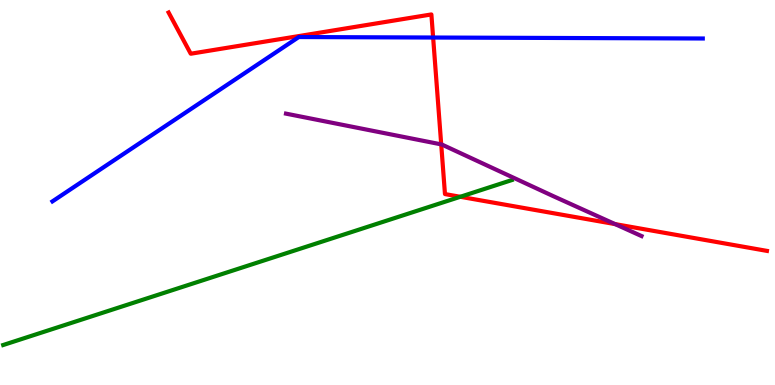[{'lines': ['blue', 'red'], 'intersections': [{'x': 5.59, 'y': 9.03}]}, {'lines': ['green', 'red'], 'intersections': [{'x': 5.94, 'y': 4.89}]}, {'lines': ['purple', 'red'], 'intersections': [{'x': 5.69, 'y': 6.25}, {'x': 7.94, 'y': 4.18}]}, {'lines': ['blue', 'green'], 'intersections': []}, {'lines': ['blue', 'purple'], 'intersections': []}, {'lines': ['green', 'purple'], 'intersections': []}]